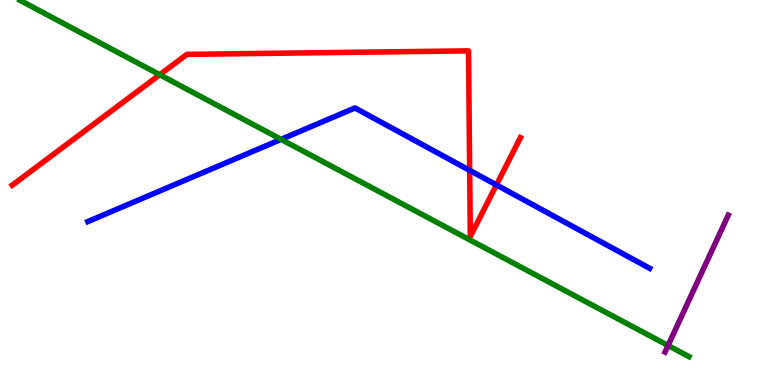[{'lines': ['blue', 'red'], 'intersections': [{'x': 6.06, 'y': 5.58}, {'x': 6.41, 'y': 5.2}]}, {'lines': ['green', 'red'], 'intersections': [{'x': 2.06, 'y': 8.06}]}, {'lines': ['purple', 'red'], 'intersections': []}, {'lines': ['blue', 'green'], 'intersections': [{'x': 3.63, 'y': 6.38}]}, {'lines': ['blue', 'purple'], 'intersections': []}, {'lines': ['green', 'purple'], 'intersections': [{'x': 8.62, 'y': 1.03}]}]